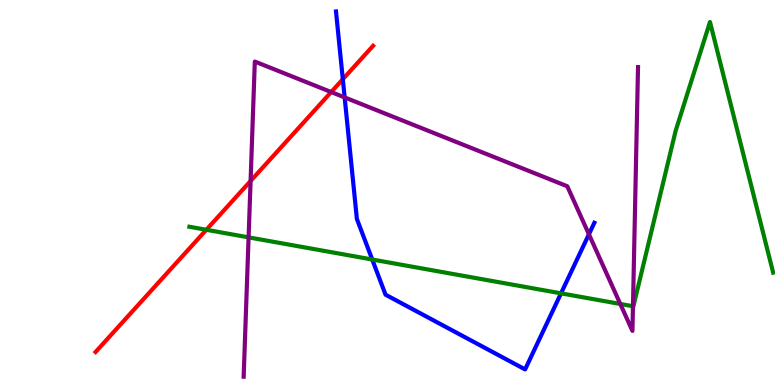[{'lines': ['blue', 'red'], 'intersections': [{'x': 4.42, 'y': 7.94}]}, {'lines': ['green', 'red'], 'intersections': [{'x': 2.66, 'y': 4.03}]}, {'lines': ['purple', 'red'], 'intersections': [{'x': 3.23, 'y': 5.3}, {'x': 4.27, 'y': 7.61}]}, {'lines': ['blue', 'green'], 'intersections': [{'x': 4.8, 'y': 3.26}, {'x': 7.24, 'y': 2.38}]}, {'lines': ['blue', 'purple'], 'intersections': [{'x': 4.45, 'y': 7.47}, {'x': 7.6, 'y': 3.91}]}, {'lines': ['green', 'purple'], 'intersections': [{'x': 3.21, 'y': 3.83}, {'x': 8.0, 'y': 2.1}, {'x': 8.17, 'y': 2.05}]}]